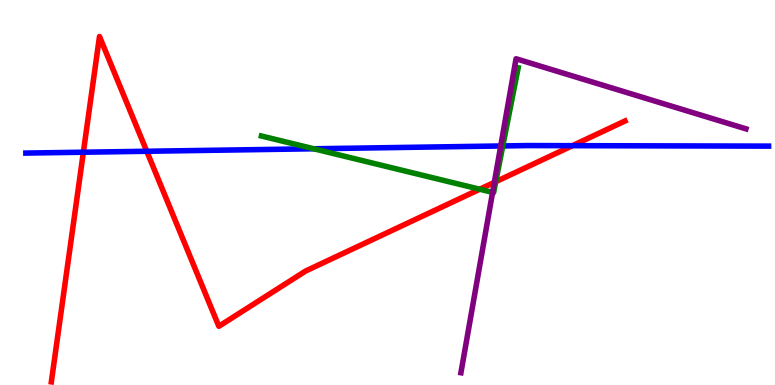[{'lines': ['blue', 'red'], 'intersections': [{'x': 1.08, 'y': 6.05}, {'x': 1.89, 'y': 6.07}, {'x': 7.39, 'y': 6.22}]}, {'lines': ['green', 'red'], 'intersections': [{'x': 6.19, 'y': 5.08}, {'x': 6.4, 'y': 5.28}]}, {'lines': ['purple', 'red'], 'intersections': [{'x': 6.38, 'y': 5.26}]}, {'lines': ['blue', 'green'], 'intersections': [{'x': 4.05, 'y': 6.14}, {'x': 6.49, 'y': 6.21}]}, {'lines': ['blue', 'purple'], 'intersections': [{'x': 6.46, 'y': 6.21}]}, {'lines': ['green', 'purple'], 'intersections': [{'x': 6.36, 'y': 5.0}]}]